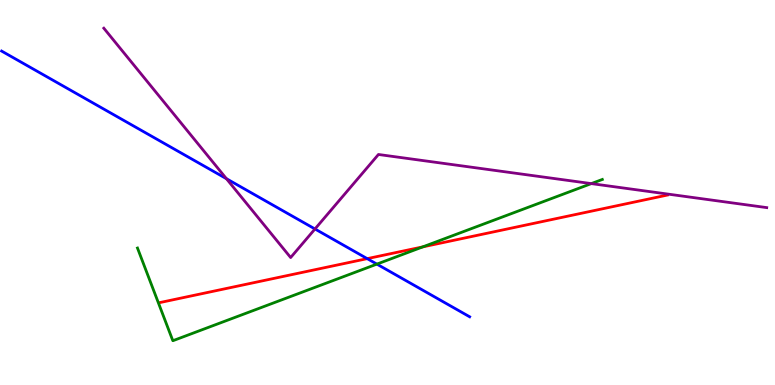[{'lines': ['blue', 'red'], 'intersections': [{'x': 4.74, 'y': 3.28}]}, {'lines': ['green', 'red'], 'intersections': [{'x': 5.46, 'y': 3.59}]}, {'lines': ['purple', 'red'], 'intersections': []}, {'lines': ['blue', 'green'], 'intersections': [{'x': 4.86, 'y': 3.14}]}, {'lines': ['blue', 'purple'], 'intersections': [{'x': 2.92, 'y': 5.36}, {'x': 4.06, 'y': 4.05}]}, {'lines': ['green', 'purple'], 'intersections': [{'x': 7.63, 'y': 5.23}]}]